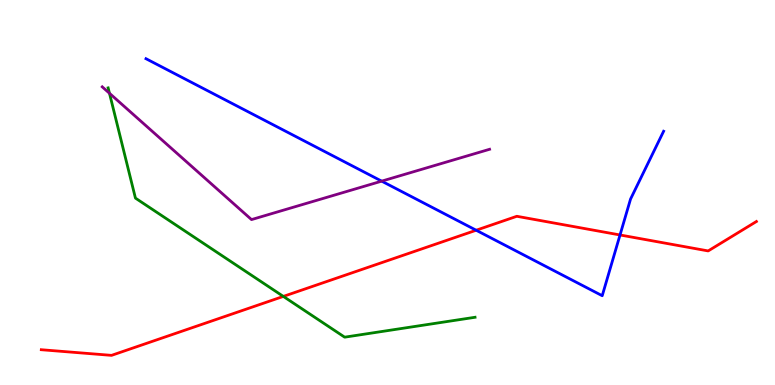[{'lines': ['blue', 'red'], 'intersections': [{'x': 6.14, 'y': 4.02}, {'x': 8.0, 'y': 3.9}]}, {'lines': ['green', 'red'], 'intersections': [{'x': 3.66, 'y': 2.3}]}, {'lines': ['purple', 'red'], 'intersections': []}, {'lines': ['blue', 'green'], 'intersections': []}, {'lines': ['blue', 'purple'], 'intersections': [{'x': 4.92, 'y': 5.29}]}, {'lines': ['green', 'purple'], 'intersections': [{'x': 1.41, 'y': 7.58}]}]